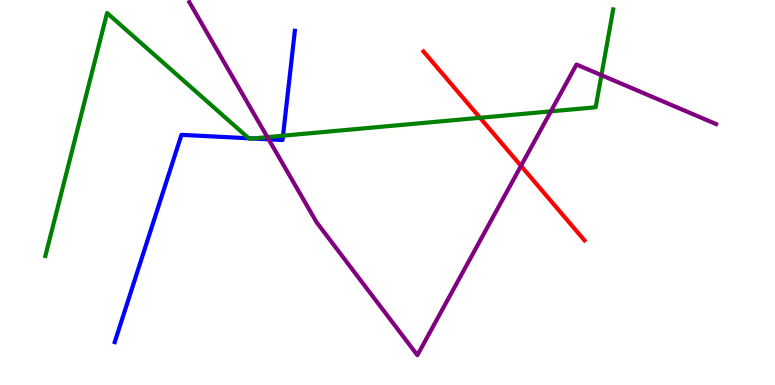[{'lines': ['blue', 'red'], 'intersections': []}, {'lines': ['green', 'red'], 'intersections': [{'x': 6.19, 'y': 6.94}]}, {'lines': ['purple', 'red'], 'intersections': [{'x': 6.72, 'y': 5.69}]}, {'lines': ['blue', 'green'], 'intersections': [{'x': 3.21, 'y': 6.41}, {'x': 3.26, 'y': 6.4}, {'x': 3.65, 'y': 6.48}]}, {'lines': ['blue', 'purple'], 'intersections': [{'x': 3.47, 'y': 6.38}]}, {'lines': ['green', 'purple'], 'intersections': [{'x': 3.45, 'y': 6.44}, {'x': 7.11, 'y': 7.11}, {'x': 7.76, 'y': 8.05}]}]